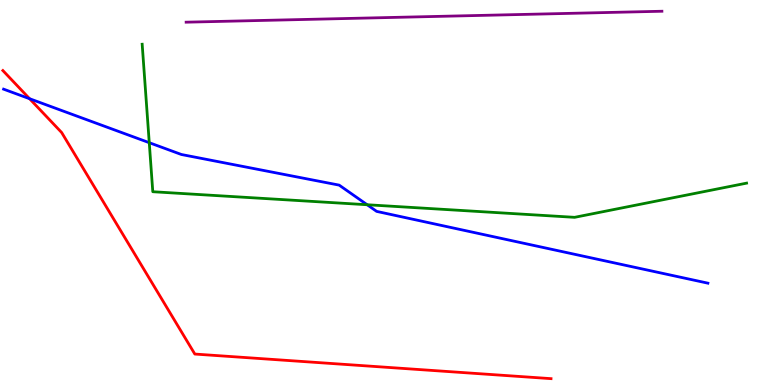[{'lines': ['blue', 'red'], 'intersections': [{'x': 0.382, 'y': 7.44}]}, {'lines': ['green', 'red'], 'intersections': []}, {'lines': ['purple', 'red'], 'intersections': []}, {'lines': ['blue', 'green'], 'intersections': [{'x': 1.93, 'y': 6.29}, {'x': 4.74, 'y': 4.68}]}, {'lines': ['blue', 'purple'], 'intersections': []}, {'lines': ['green', 'purple'], 'intersections': []}]